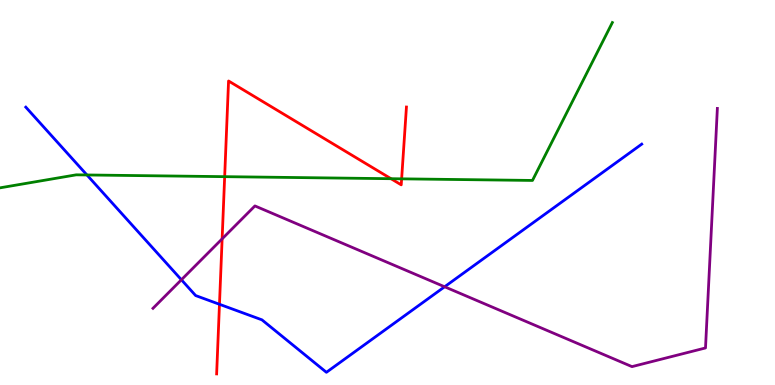[{'lines': ['blue', 'red'], 'intersections': [{'x': 2.83, 'y': 2.1}]}, {'lines': ['green', 'red'], 'intersections': [{'x': 2.9, 'y': 5.41}, {'x': 5.05, 'y': 5.36}, {'x': 5.18, 'y': 5.35}]}, {'lines': ['purple', 'red'], 'intersections': [{'x': 2.87, 'y': 3.8}]}, {'lines': ['blue', 'green'], 'intersections': [{'x': 1.12, 'y': 5.46}]}, {'lines': ['blue', 'purple'], 'intersections': [{'x': 2.34, 'y': 2.73}, {'x': 5.74, 'y': 2.55}]}, {'lines': ['green', 'purple'], 'intersections': []}]